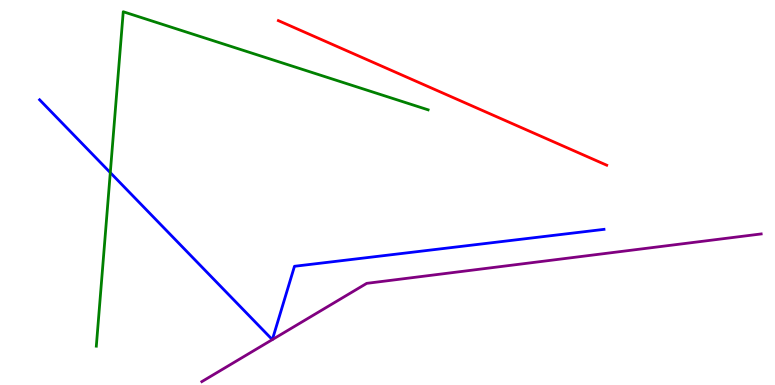[{'lines': ['blue', 'red'], 'intersections': []}, {'lines': ['green', 'red'], 'intersections': []}, {'lines': ['purple', 'red'], 'intersections': []}, {'lines': ['blue', 'green'], 'intersections': [{'x': 1.42, 'y': 5.52}]}, {'lines': ['blue', 'purple'], 'intersections': [{'x': 3.51, 'y': 1.18}, {'x': 3.51, 'y': 1.18}]}, {'lines': ['green', 'purple'], 'intersections': []}]